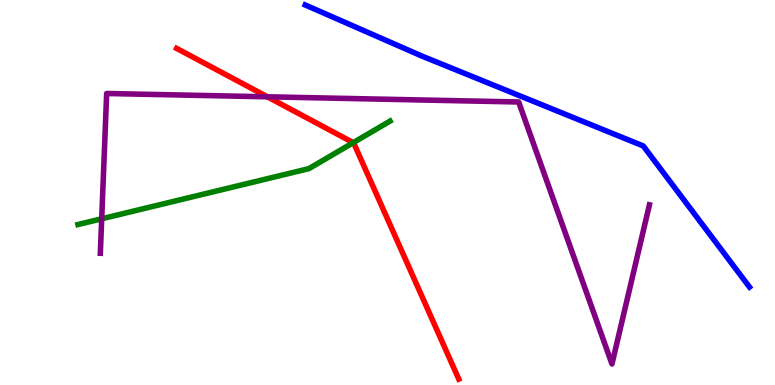[{'lines': ['blue', 'red'], 'intersections': []}, {'lines': ['green', 'red'], 'intersections': [{'x': 4.56, 'y': 6.29}]}, {'lines': ['purple', 'red'], 'intersections': [{'x': 3.45, 'y': 7.49}]}, {'lines': ['blue', 'green'], 'intersections': []}, {'lines': ['blue', 'purple'], 'intersections': []}, {'lines': ['green', 'purple'], 'intersections': [{'x': 1.31, 'y': 4.32}]}]